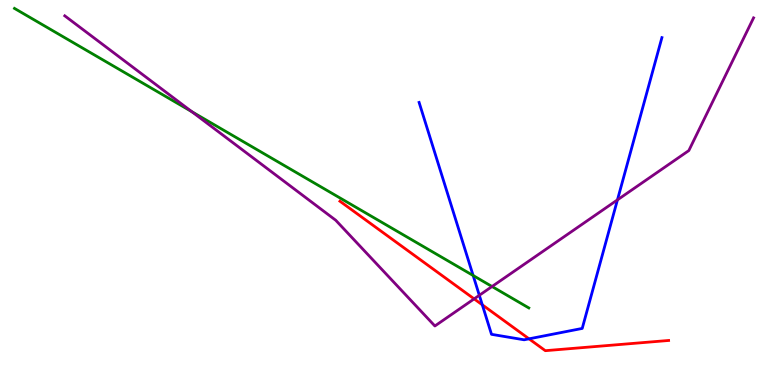[{'lines': ['blue', 'red'], 'intersections': [{'x': 6.22, 'y': 2.08}, {'x': 6.83, 'y': 1.2}]}, {'lines': ['green', 'red'], 'intersections': []}, {'lines': ['purple', 'red'], 'intersections': [{'x': 6.12, 'y': 2.24}]}, {'lines': ['blue', 'green'], 'intersections': [{'x': 6.11, 'y': 2.84}]}, {'lines': ['blue', 'purple'], 'intersections': [{'x': 6.18, 'y': 2.33}, {'x': 7.97, 'y': 4.81}]}, {'lines': ['green', 'purple'], 'intersections': [{'x': 2.47, 'y': 7.1}, {'x': 6.35, 'y': 2.56}]}]